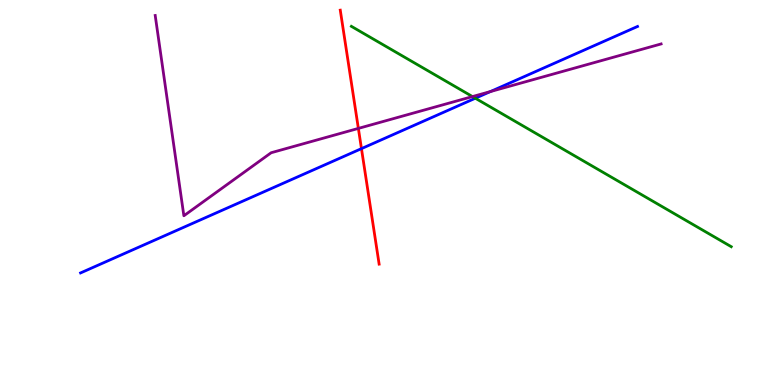[{'lines': ['blue', 'red'], 'intersections': [{'x': 4.66, 'y': 6.14}]}, {'lines': ['green', 'red'], 'intersections': []}, {'lines': ['purple', 'red'], 'intersections': [{'x': 4.62, 'y': 6.66}]}, {'lines': ['blue', 'green'], 'intersections': [{'x': 6.13, 'y': 7.45}]}, {'lines': ['blue', 'purple'], 'intersections': [{'x': 6.33, 'y': 7.62}]}, {'lines': ['green', 'purple'], 'intersections': [{'x': 6.1, 'y': 7.49}]}]